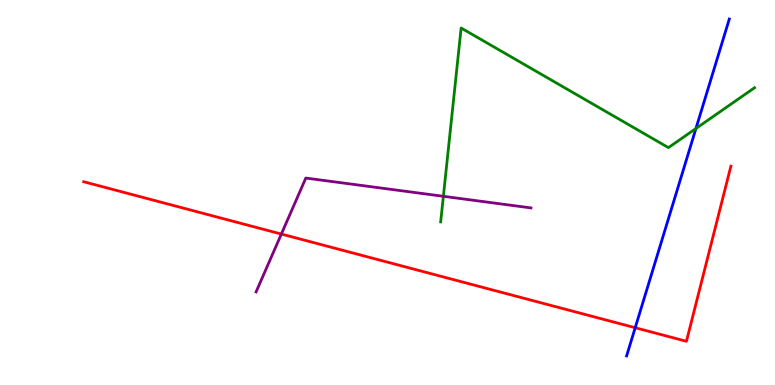[{'lines': ['blue', 'red'], 'intersections': [{'x': 8.2, 'y': 1.49}]}, {'lines': ['green', 'red'], 'intersections': []}, {'lines': ['purple', 'red'], 'intersections': [{'x': 3.63, 'y': 3.92}]}, {'lines': ['blue', 'green'], 'intersections': [{'x': 8.98, 'y': 6.66}]}, {'lines': ['blue', 'purple'], 'intersections': []}, {'lines': ['green', 'purple'], 'intersections': [{'x': 5.72, 'y': 4.9}]}]